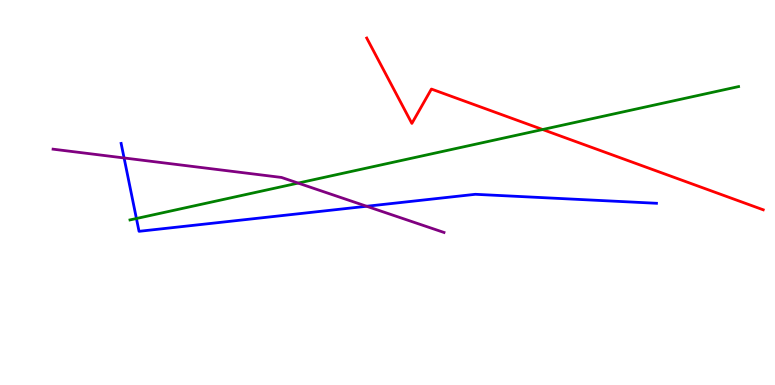[{'lines': ['blue', 'red'], 'intersections': []}, {'lines': ['green', 'red'], 'intersections': [{'x': 7.0, 'y': 6.64}]}, {'lines': ['purple', 'red'], 'intersections': []}, {'lines': ['blue', 'green'], 'intersections': [{'x': 1.76, 'y': 4.32}]}, {'lines': ['blue', 'purple'], 'intersections': [{'x': 1.6, 'y': 5.9}, {'x': 4.73, 'y': 4.64}]}, {'lines': ['green', 'purple'], 'intersections': [{'x': 3.85, 'y': 5.24}]}]